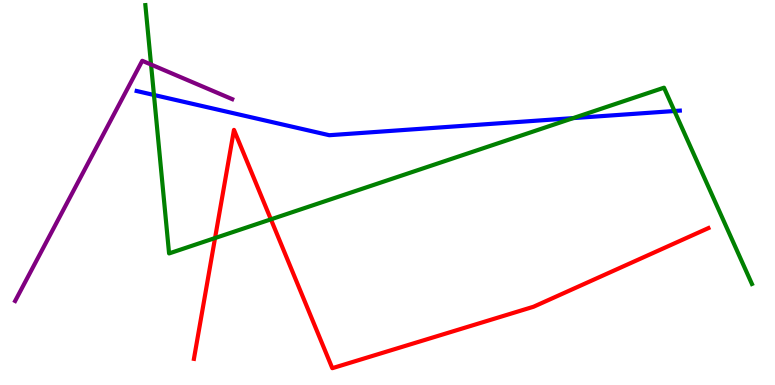[{'lines': ['blue', 'red'], 'intersections': []}, {'lines': ['green', 'red'], 'intersections': [{'x': 2.77, 'y': 3.82}, {'x': 3.5, 'y': 4.3}]}, {'lines': ['purple', 'red'], 'intersections': []}, {'lines': ['blue', 'green'], 'intersections': [{'x': 1.99, 'y': 7.53}, {'x': 7.4, 'y': 6.93}, {'x': 8.7, 'y': 7.12}]}, {'lines': ['blue', 'purple'], 'intersections': []}, {'lines': ['green', 'purple'], 'intersections': [{'x': 1.95, 'y': 8.32}]}]